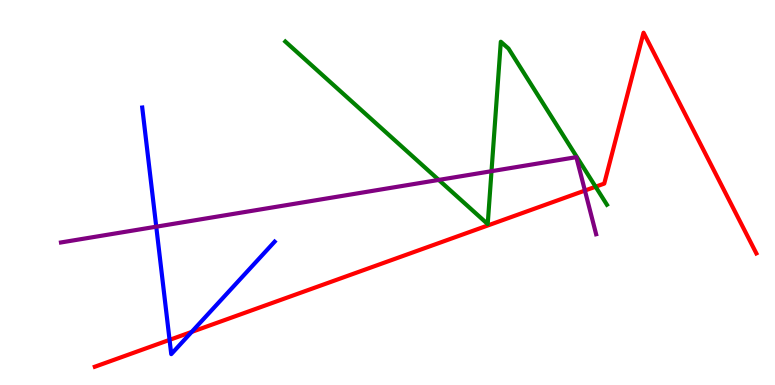[{'lines': ['blue', 'red'], 'intersections': [{'x': 2.19, 'y': 1.17}, {'x': 2.47, 'y': 1.38}]}, {'lines': ['green', 'red'], 'intersections': [{'x': 7.68, 'y': 5.15}]}, {'lines': ['purple', 'red'], 'intersections': [{'x': 7.55, 'y': 5.05}]}, {'lines': ['blue', 'green'], 'intersections': []}, {'lines': ['blue', 'purple'], 'intersections': [{'x': 2.02, 'y': 4.11}]}, {'lines': ['green', 'purple'], 'intersections': [{'x': 5.66, 'y': 5.33}, {'x': 6.34, 'y': 5.55}]}]